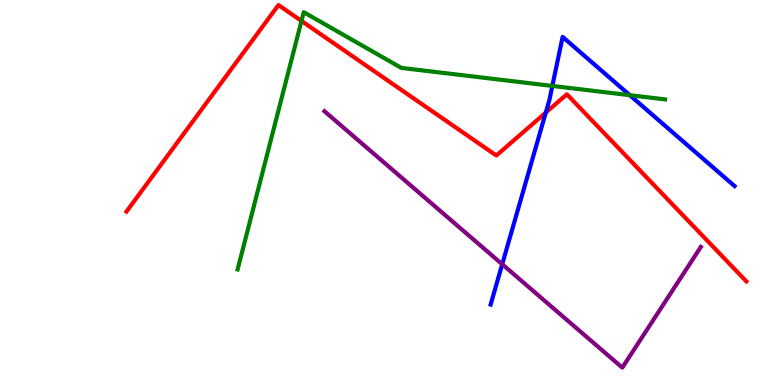[{'lines': ['blue', 'red'], 'intersections': [{'x': 7.04, 'y': 7.08}]}, {'lines': ['green', 'red'], 'intersections': [{'x': 3.89, 'y': 9.46}]}, {'lines': ['purple', 'red'], 'intersections': []}, {'lines': ['blue', 'green'], 'intersections': [{'x': 7.13, 'y': 7.77}, {'x': 8.13, 'y': 7.53}]}, {'lines': ['blue', 'purple'], 'intersections': [{'x': 6.48, 'y': 3.14}]}, {'lines': ['green', 'purple'], 'intersections': []}]